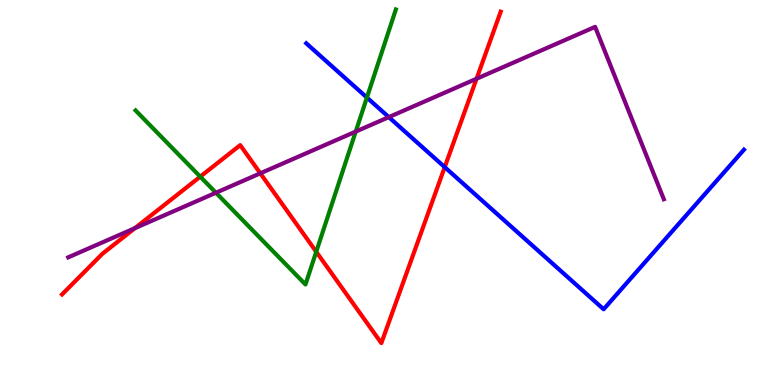[{'lines': ['blue', 'red'], 'intersections': [{'x': 5.74, 'y': 5.66}]}, {'lines': ['green', 'red'], 'intersections': [{'x': 2.58, 'y': 5.41}, {'x': 4.08, 'y': 3.46}]}, {'lines': ['purple', 'red'], 'intersections': [{'x': 1.74, 'y': 4.07}, {'x': 3.36, 'y': 5.5}, {'x': 6.15, 'y': 7.95}]}, {'lines': ['blue', 'green'], 'intersections': [{'x': 4.73, 'y': 7.47}]}, {'lines': ['blue', 'purple'], 'intersections': [{'x': 5.02, 'y': 6.96}]}, {'lines': ['green', 'purple'], 'intersections': [{'x': 2.79, 'y': 4.99}, {'x': 4.59, 'y': 6.58}]}]